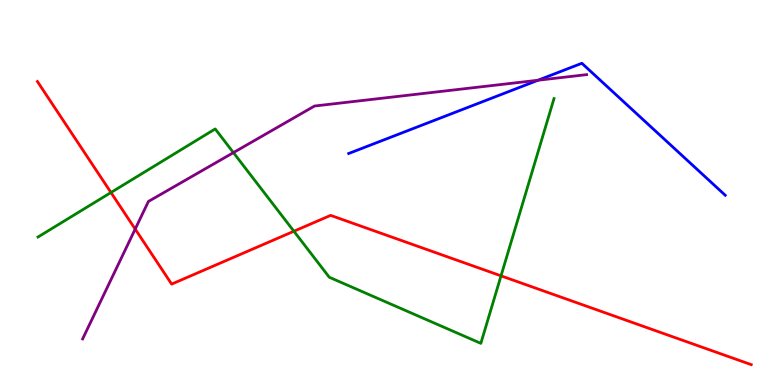[{'lines': ['blue', 'red'], 'intersections': []}, {'lines': ['green', 'red'], 'intersections': [{'x': 1.43, 'y': 5.0}, {'x': 3.79, 'y': 3.99}, {'x': 6.46, 'y': 2.84}]}, {'lines': ['purple', 'red'], 'intersections': [{'x': 1.74, 'y': 4.05}]}, {'lines': ['blue', 'green'], 'intersections': []}, {'lines': ['blue', 'purple'], 'intersections': [{'x': 6.94, 'y': 7.92}]}, {'lines': ['green', 'purple'], 'intersections': [{'x': 3.01, 'y': 6.04}]}]